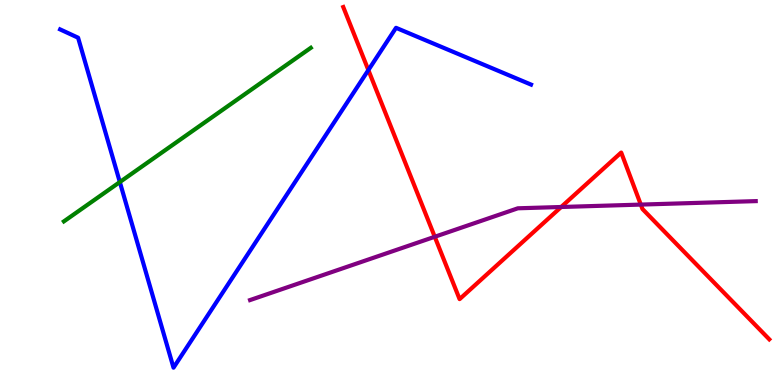[{'lines': ['blue', 'red'], 'intersections': [{'x': 4.75, 'y': 8.18}]}, {'lines': ['green', 'red'], 'intersections': []}, {'lines': ['purple', 'red'], 'intersections': [{'x': 5.61, 'y': 3.85}, {'x': 7.24, 'y': 4.62}, {'x': 8.27, 'y': 4.69}]}, {'lines': ['blue', 'green'], 'intersections': [{'x': 1.55, 'y': 5.27}]}, {'lines': ['blue', 'purple'], 'intersections': []}, {'lines': ['green', 'purple'], 'intersections': []}]